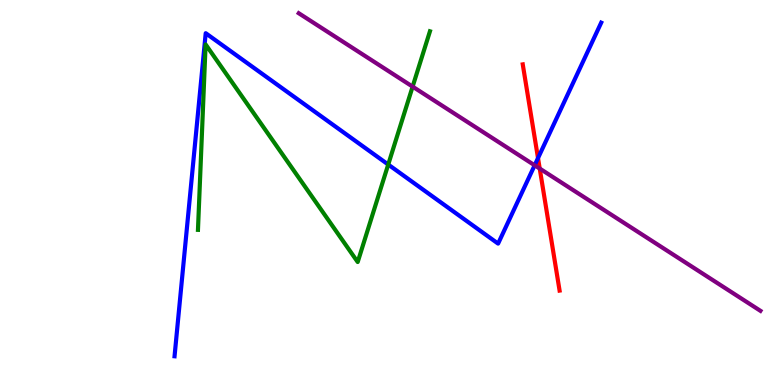[{'lines': ['blue', 'red'], 'intersections': [{'x': 6.94, 'y': 5.89}]}, {'lines': ['green', 'red'], 'intersections': []}, {'lines': ['purple', 'red'], 'intersections': [{'x': 6.96, 'y': 5.62}]}, {'lines': ['blue', 'green'], 'intersections': [{'x': 5.01, 'y': 5.73}]}, {'lines': ['blue', 'purple'], 'intersections': [{'x': 6.9, 'y': 5.71}]}, {'lines': ['green', 'purple'], 'intersections': [{'x': 5.32, 'y': 7.75}]}]